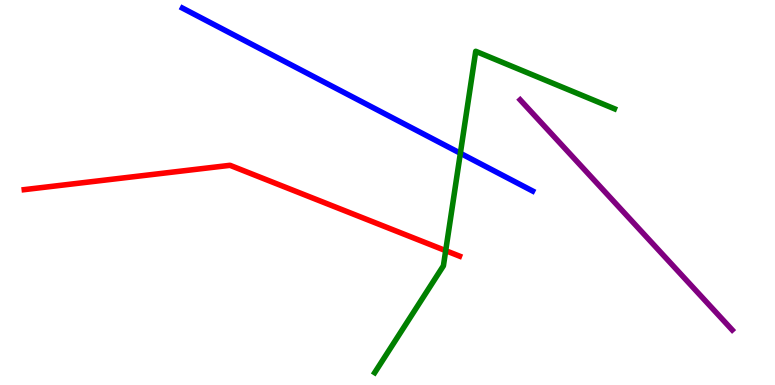[{'lines': ['blue', 'red'], 'intersections': []}, {'lines': ['green', 'red'], 'intersections': [{'x': 5.75, 'y': 3.49}]}, {'lines': ['purple', 'red'], 'intersections': []}, {'lines': ['blue', 'green'], 'intersections': [{'x': 5.94, 'y': 6.02}]}, {'lines': ['blue', 'purple'], 'intersections': []}, {'lines': ['green', 'purple'], 'intersections': []}]